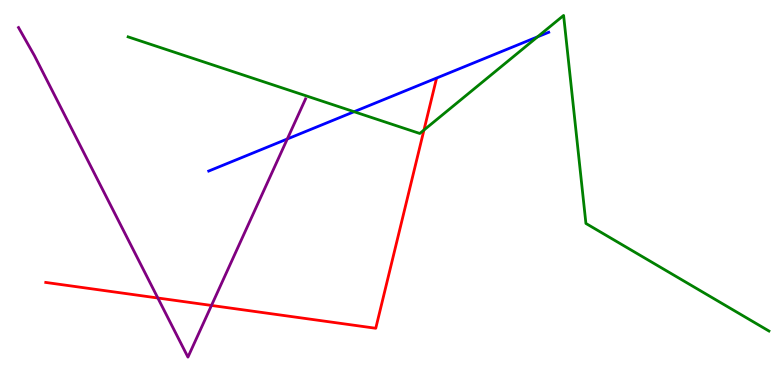[{'lines': ['blue', 'red'], 'intersections': []}, {'lines': ['green', 'red'], 'intersections': [{'x': 5.47, 'y': 6.62}]}, {'lines': ['purple', 'red'], 'intersections': [{'x': 2.04, 'y': 2.26}, {'x': 2.73, 'y': 2.07}]}, {'lines': ['blue', 'green'], 'intersections': [{'x': 4.57, 'y': 7.1}, {'x': 6.94, 'y': 9.04}]}, {'lines': ['blue', 'purple'], 'intersections': [{'x': 3.71, 'y': 6.39}]}, {'lines': ['green', 'purple'], 'intersections': []}]